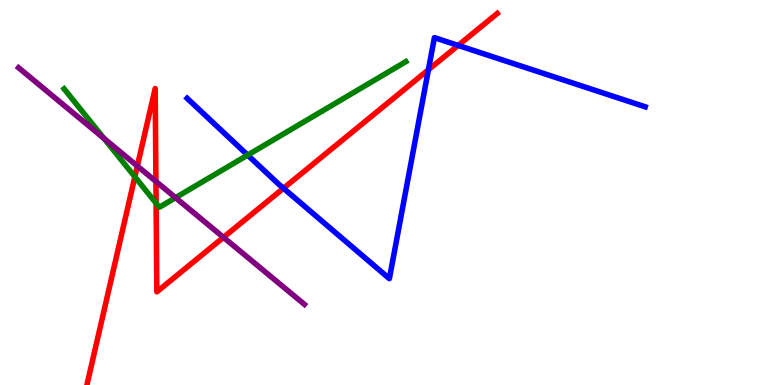[{'lines': ['blue', 'red'], 'intersections': [{'x': 3.66, 'y': 5.11}, {'x': 5.53, 'y': 8.19}, {'x': 5.91, 'y': 8.82}]}, {'lines': ['green', 'red'], 'intersections': [{'x': 1.74, 'y': 5.41}, {'x': 2.01, 'y': 4.72}]}, {'lines': ['purple', 'red'], 'intersections': [{'x': 1.77, 'y': 5.69}, {'x': 2.01, 'y': 5.29}, {'x': 2.88, 'y': 3.84}]}, {'lines': ['blue', 'green'], 'intersections': [{'x': 3.2, 'y': 5.97}]}, {'lines': ['blue', 'purple'], 'intersections': []}, {'lines': ['green', 'purple'], 'intersections': [{'x': 1.34, 'y': 6.4}, {'x': 2.27, 'y': 4.87}]}]